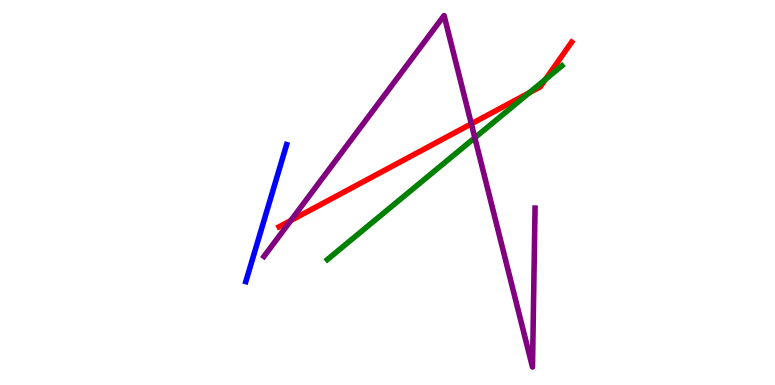[{'lines': ['blue', 'red'], 'intersections': []}, {'lines': ['green', 'red'], 'intersections': [{'x': 6.83, 'y': 7.59}, {'x': 7.04, 'y': 7.94}]}, {'lines': ['purple', 'red'], 'intersections': [{'x': 3.75, 'y': 4.27}, {'x': 6.08, 'y': 6.78}]}, {'lines': ['blue', 'green'], 'intersections': []}, {'lines': ['blue', 'purple'], 'intersections': []}, {'lines': ['green', 'purple'], 'intersections': [{'x': 6.13, 'y': 6.42}]}]